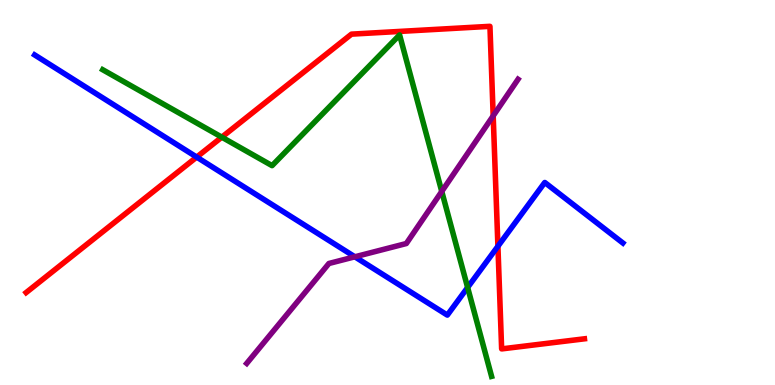[{'lines': ['blue', 'red'], 'intersections': [{'x': 2.54, 'y': 5.92}, {'x': 6.42, 'y': 3.6}]}, {'lines': ['green', 'red'], 'intersections': [{'x': 2.86, 'y': 6.44}]}, {'lines': ['purple', 'red'], 'intersections': [{'x': 6.36, 'y': 6.99}]}, {'lines': ['blue', 'green'], 'intersections': [{'x': 6.03, 'y': 2.53}]}, {'lines': ['blue', 'purple'], 'intersections': [{'x': 4.58, 'y': 3.33}]}, {'lines': ['green', 'purple'], 'intersections': [{'x': 5.7, 'y': 5.03}]}]